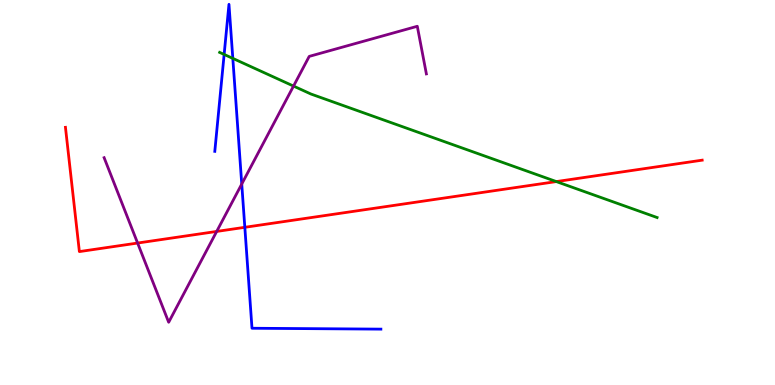[{'lines': ['blue', 'red'], 'intersections': [{'x': 3.16, 'y': 4.1}]}, {'lines': ['green', 'red'], 'intersections': [{'x': 7.18, 'y': 5.28}]}, {'lines': ['purple', 'red'], 'intersections': [{'x': 1.78, 'y': 3.69}, {'x': 2.8, 'y': 3.99}]}, {'lines': ['blue', 'green'], 'intersections': [{'x': 2.89, 'y': 8.59}, {'x': 3.0, 'y': 8.48}]}, {'lines': ['blue', 'purple'], 'intersections': [{'x': 3.12, 'y': 5.22}]}, {'lines': ['green', 'purple'], 'intersections': [{'x': 3.79, 'y': 7.76}]}]